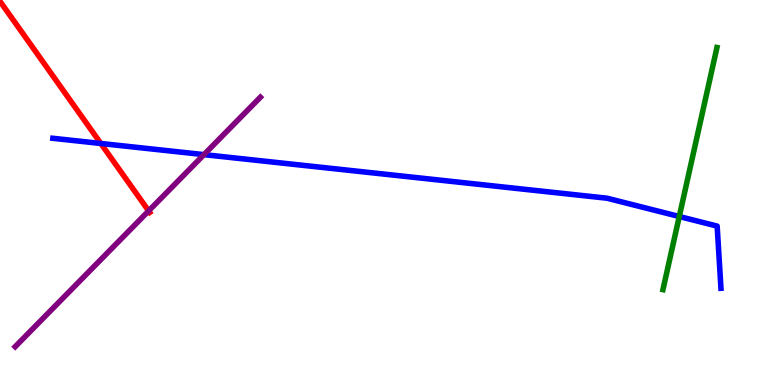[{'lines': ['blue', 'red'], 'intersections': [{'x': 1.3, 'y': 6.27}]}, {'lines': ['green', 'red'], 'intersections': []}, {'lines': ['purple', 'red'], 'intersections': [{'x': 1.92, 'y': 4.52}]}, {'lines': ['blue', 'green'], 'intersections': [{'x': 8.76, 'y': 4.38}]}, {'lines': ['blue', 'purple'], 'intersections': [{'x': 2.63, 'y': 5.98}]}, {'lines': ['green', 'purple'], 'intersections': []}]